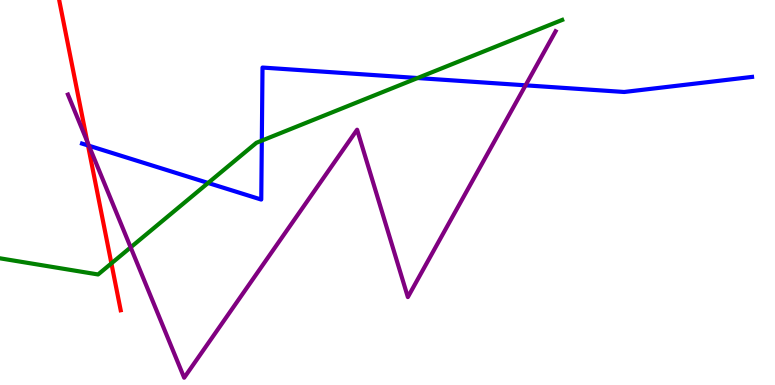[{'lines': ['blue', 'red'], 'intersections': [{'x': 1.14, 'y': 6.22}]}, {'lines': ['green', 'red'], 'intersections': [{'x': 1.44, 'y': 3.16}]}, {'lines': ['purple', 'red'], 'intersections': [{'x': 1.13, 'y': 6.32}]}, {'lines': ['blue', 'green'], 'intersections': [{'x': 2.69, 'y': 5.25}, {'x': 3.38, 'y': 6.35}, {'x': 5.39, 'y': 7.97}]}, {'lines': ['blue', 'purple'], 'intersections': [{'x': 1.15, 'y': 6.21}, {'x': 6.78, 'y': 7.78}]}, {'lines': ['green', 'purple'], 'intersections': [{'x': 1.69, 'y': 3.57}]}]